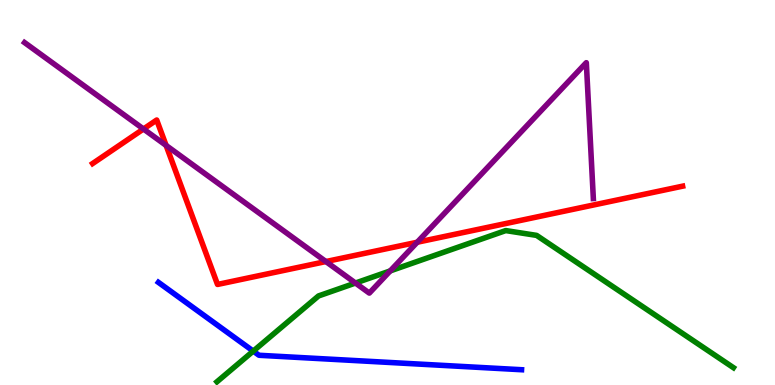[{'lines': ['blue', 'red'], 'intersections': []}, {'lines': ['green', 'red'], 'intersections': []}, {'lines': ['purple', 'red'], 'intersections': [{'x': 1.85, 'y': 6.65}, {'x': 2.14, 'y': 6.22}, {'x': 4.21, 'y': 3.21}, {'x': 5.38, 'y': 3.71}]}, {'lines': ['blue', 'green'], 'intersections': [{'x': 3.27, 'y': 0.88}]}, {'lines': ['blue', 'purple'], 'intersections': []}, {'lines': ['green', 'purple'], 'intersections': [{'x': 4.59, 'y': 2.65}, {'x': 5.04, 'y': 2.96}]}]